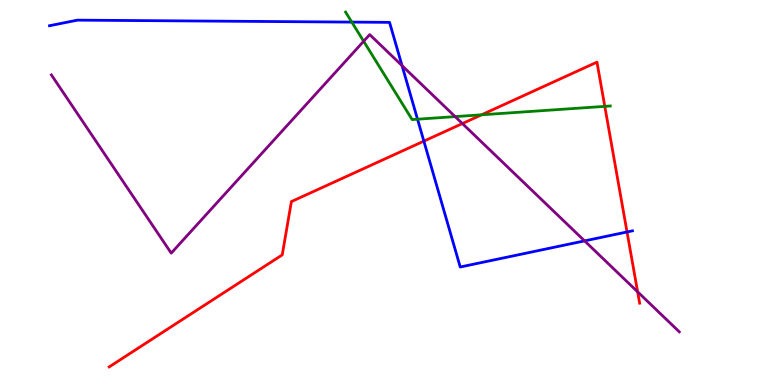[{'lines': ['blue', 'red'], 'intersections': [{'x': 5.47, 'y': 6.33}, {'x': 8.09, 'y': 3.97}]}, {'lines': ['green', 'red'], 'intersections': [{'x': 6.21, 'y': 7.02}, {'x': 7.8, 'y': 7.24}]}, {'lines': ['purple', 'red'], 'intersections': [{'x': 5.97, 'y': 6.79}, {'x': 8.23, 'y': 2.42}]}, {'lines': ['blue', 'green'], 'intersections': [{'x': 4.54, 'y': 9.43}, {'x': 5.39, 'y': 6.9}]}, {'lines': ['blue', 'purple'], 'intersections': [{'x': 5.19, 'y': 8.29}, {'x': 7.54, 'y': 3.74}]}, {'lines': ['green', 'purple'], 'intersections': [{'x': 4.69, 'y': 8.93}, {'x': 5.87, 'y': 6.97}]}]